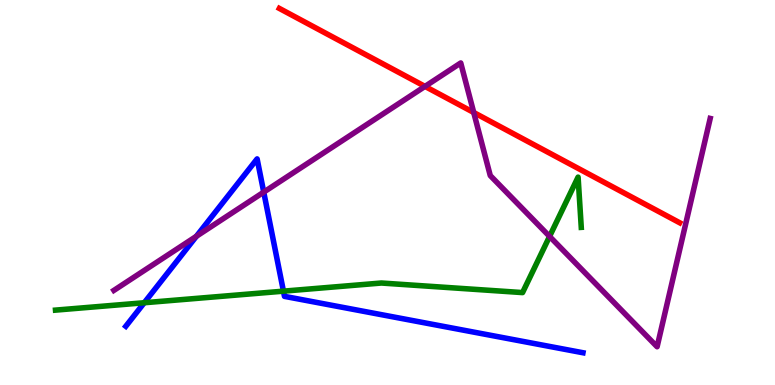[{'lines': ['blue', 'red'], 'intersections': []}, {'lines': ['green', 'red'], 'intersections': []}, {'lines': ['purple', 'red'], 'intersections': [{'x': 5.48, 'y': 7.76}, {'x': 6.11, 'y': 7.08}]}, {'lines': ['blue', 'green'], 'intersections': [{'x': 1.86, 'y': 2.14}, {'x': 3.66, 'y': 2.44}]}, {'lines': ['blue', 'purple'], 'intersections': [{'x': 2.53, 'y': 3.86}, {'x': 3.4, 'y': 5.01}]}, {'lines': ['green', 'purple'], 'intersections': [{'x': 7.09, 'y': 3.86}]}]